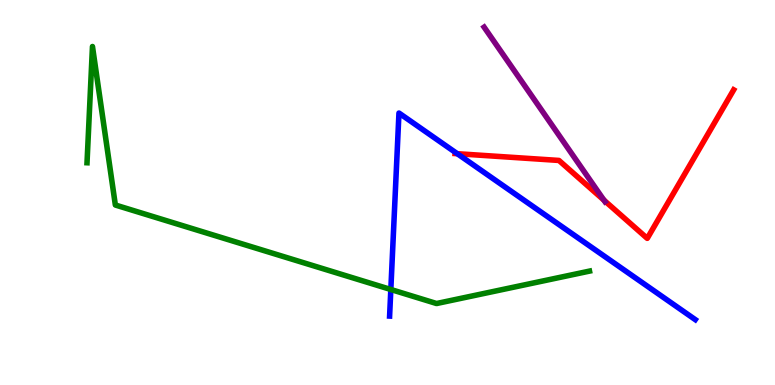[{'lines': ['blue', 'red'], 'intersections': [{'x': 5.9, 'y': 6.01}]}, {'lines': ['green', 'red'], 'intersections': []}, {'lines': ['purple', 'red'], 'intersections': [{'x': 7.79, 'y': 4.8}]}, {'lines': ['blue', 'green'], 'intersections': [{'x': 5.04, 'y': 2.48}]}, {'lines': ['blue', 'purple'], 'intersections': []}, {'lines': ['green', 'purple'], 'intersections': []}]